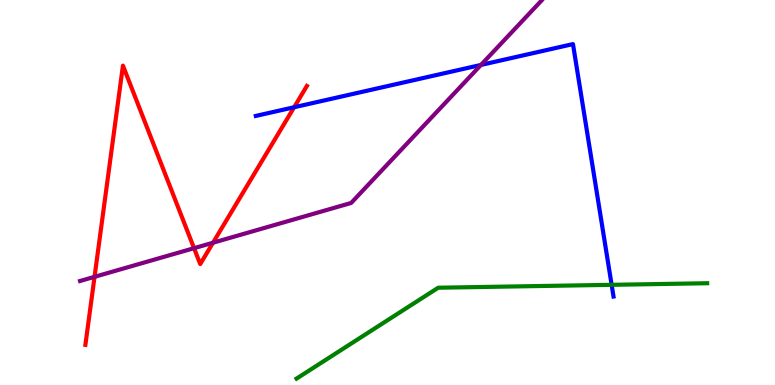[{'lines': ['blue', 'red'], 'intersections': [{'x': 3.8, 'y': 7.21}]}, {'lines': ['green', 'red'], 'intersections': []}, {'lines': ['purple', 'red'], 'intersections': [{'x': 1.22, 'y': 2.81}, {'x': 2.5, 'y': 3.55}, {'x': 2.75, 'y': 3.7}]}, {'lines': ['blue', 'green'], 'intersections': [{'x': 7.89, 'y': 2.6}]}, {'lines': ['blue', 'purple'], 'intersections': [{'x': 6.21, 'y': 8.31}]}, {'lines': ['green', 'purple'], 'intersections': []}]